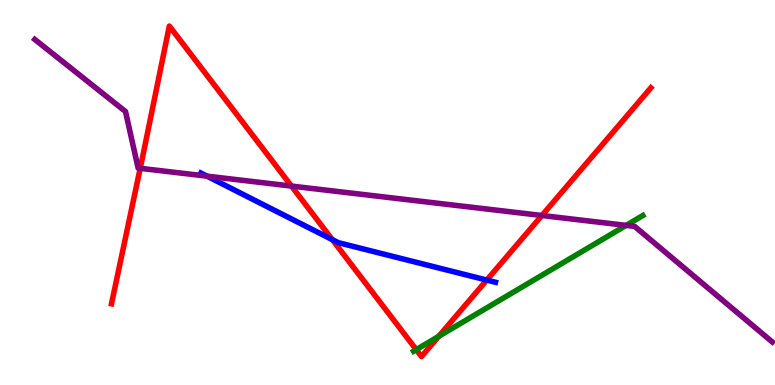[{'lines': ['blue', 'red'], 'intersections': [{'x': 4.29, 'y': 3.78}, {'x': 6.28, 'y': 2.73}]}, {'lines': ['green', 'red'], 'intersections': [{'x': 5.37, 'y': 0.919}, {'x': 5.66, 'y': 1.26}]}, {'lines': ['purple', 'red'], 'intersections': [{'x': 1.81, 'y': 5.63}, {'x': 3.76, 'y': 5.17}, {'x': 6.99, 'y': 4.4}]}, {'lines': ['blue', 'green'], 'intersections': []}, {'lines': ['blue', 'purple'], 'intersections': [{'x': 2.67, 'y': 5.42}]}, {'lines': ['green', 'purple'], 'intersections': [{'x': 8.08, 'y': 4.15}]}]